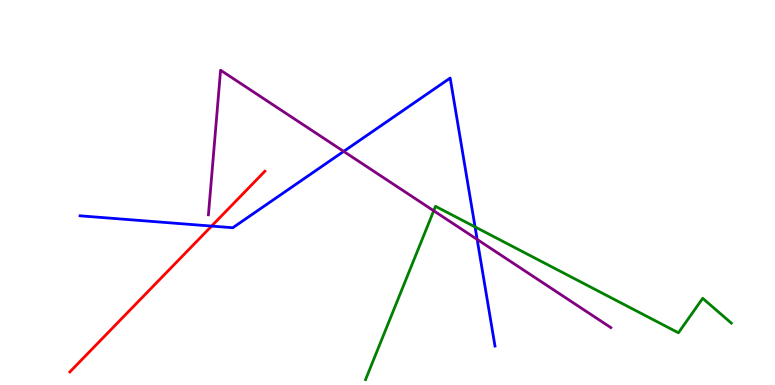[{'lines': ['blue', 'red'], 'intersections': [{'x': 2.73, 'y': 4.13}]}, {'lines': ['green', 'red'], 'intersections': []}, {'lines': ['purple', 'red'], 'intersections': []}, {'lines': ['blue', 'green'], 'intersections': [{'x': 6.13, 'y': 4.11}]}, {'lines': ['blue', 'purple'], 'intersections': [{'x': 4.43, 'y': 6.07}, {'x': 6.16, 'y': 3.78}]}, {'lines': ['green', 'purple'], 'intersections': [{'x': 5.6, 'y': 4.53}]}]